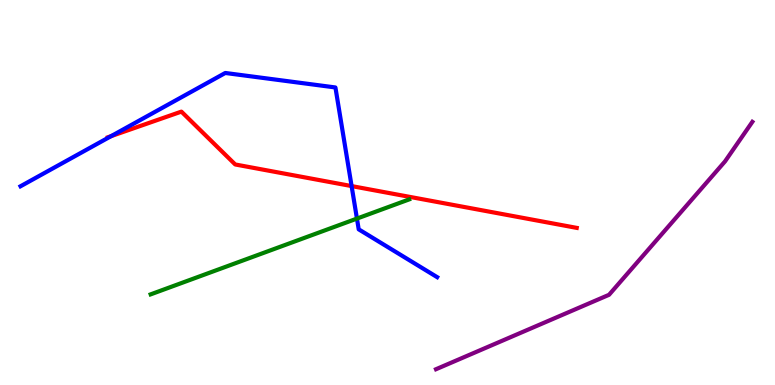[{'lines': ['blue', 'red'], 'intersections': [{'x': 1.43, 'y': 6.46}, {'x': 4.54, 'y': 5.17}]}, {'lines': ['green', 'red'], 'intersections': []}, {'lines': ['purple', 'red'], 'intersections': []}, {'lines': ['blue', 'green'], 'intersections': [{'x': 4.61, 'y': 4.32}]}, {'lines': ['blue', 'purple'], 'intersections': []}, {'lines': ['green', 'purple'], 'intersections': []}]